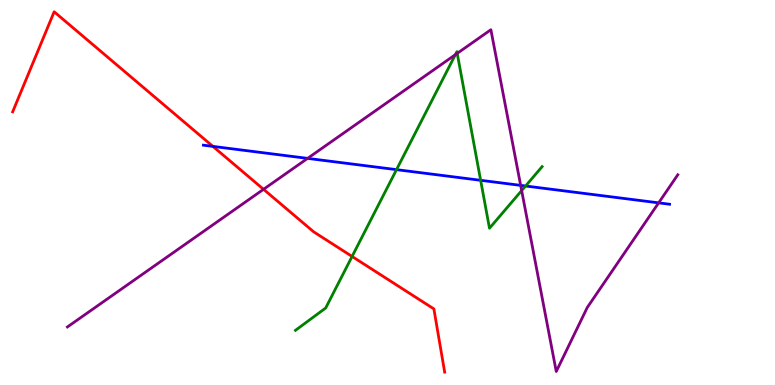[{'lines': ['blue', 'red'], 'intersections': [{'x': 2.75, 'y': 6.2}]}, {'lines': ['green', 'red'], 'intersections': [{'x': 4.54, 'y': 3.34}]}, {'lines': ['purple', 'red'], 'intersections': [{'x': 3.4, 'y': 5.08}]}, {'lines': ['blue', 'green'], 'intersections': [{'x': 5.12, 'y': 5.59}, {'x': 6.2, 'y': 5.32}, {'x': 6.78, 'y': 5.17}]}, {'lines': ['blue', 'purple'], 'intersections': [{'x': 3.97, 'y': 5.89}, {'x': 6.72, 'y': 5.19}, {'x': 8.5, 'y': 4.73}]}, {'lines': ['green', 'purple'], 'intersections': [{'x': 5.88, 'y': 8.58}, {'x': 5.9, 'y': 8.61}, {'x': 6.73, 'y': 5.05}]}]